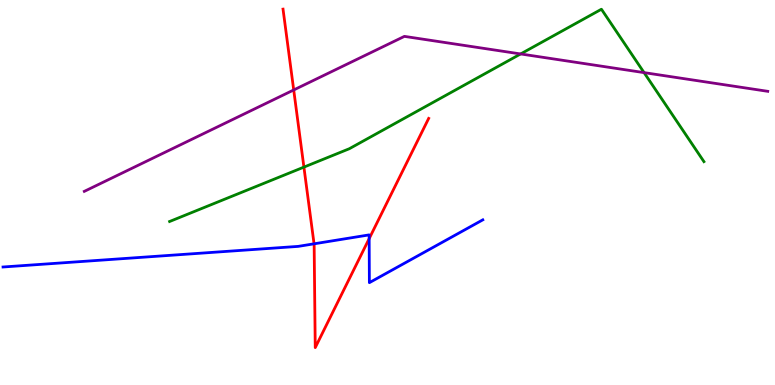[{'lines': ['blue', 'red'], 'intersections': [{'x': 4.05, 'y': 3.67}, {'x': 4.76, 'y': 3.8}]}, {'lines': ['green', 'red'], 'intersections': [{'x': 3.92, 'y': 5.66}]}, {'lines': ['purple', 'red'], 'intersections': [{'x': 3.79, 'y': 7.66}]}, {'lines': ['blue', 'green'], 'intersections': []}, {'lines': ['blue', 'purple'], 'intersections': []}, {'lines': ['green', 'purple'], 'intersections': [{'x': 6.72, 'y': 8.6}, {'x': 8.31, 'y': 8.11}]}]